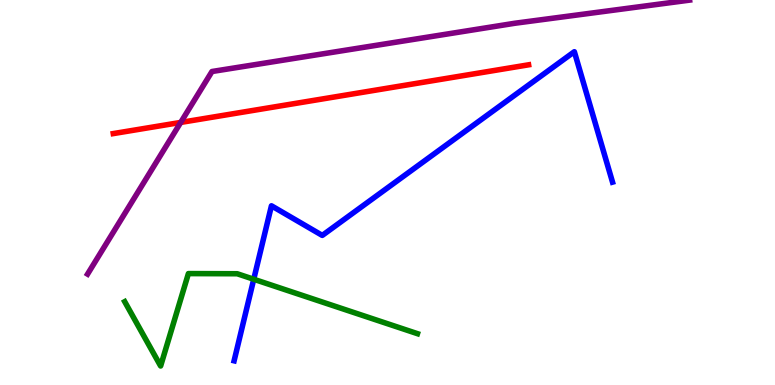[{'lines': ['blue', 'red'], 'intersections': []}, {'lines': ['green', 'red'], 'intersections': []}, {'lines': ['purple', 'red'], 'intersections': [{'x': 2.33, 'y': 6.82}]}, {'lines': ['blue', 'green'], 'intersections': [{'x': 3.27, 'y': 2.75}]}, {'lines': ['blue', 'purple'], 'intersections': []}, {'lines': ['green', 'purple'], 'intersections': []}]